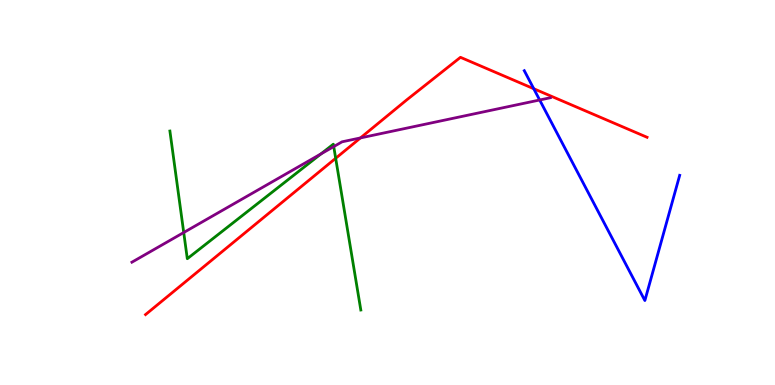[{'lines': ['blue', 'red'], 'intersections': [{'x': 6.89, 'y': 7.7}]}, {'lines': ['green', 'red'], 'intersections': [{'x': 4.33, 'y': 5.89}]}, {'lines': ['purple', 'red'], 'intersections': [{'x': 4.65, 'y': 6.42}]}, {'lines': ['blue', 'green'], 'intersections': []}, {'lines': ['blue', 'purple'], 'intersections': [{'x': 6.96, 'y': 7.4}]}, {'lines': ['green', 'purple'], 'intersections': [{'x': 2.37, 'y': 3.96}, {'x': 4.14, 'y': 6.0}, {'x': 4.31, 'y': 6.19}]}]